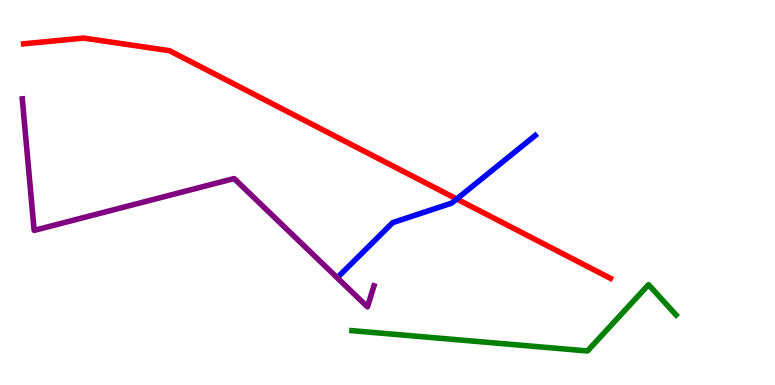[{'lines': ['blue', 'red'], 'intersections': [{'x': 5.89, 'y': 4.83}]}, {'lines': ['green', 'red'], 'intersections': []}, {'lines': ['purple', 'red'], 'intersections': []}, {'lines': ['blue', 'green'], 'intersections': []}, {'lines': ['blue', 'purple'], 'intersections': []}, {'lines': ['green', 'purple'], 'intersections': []}]